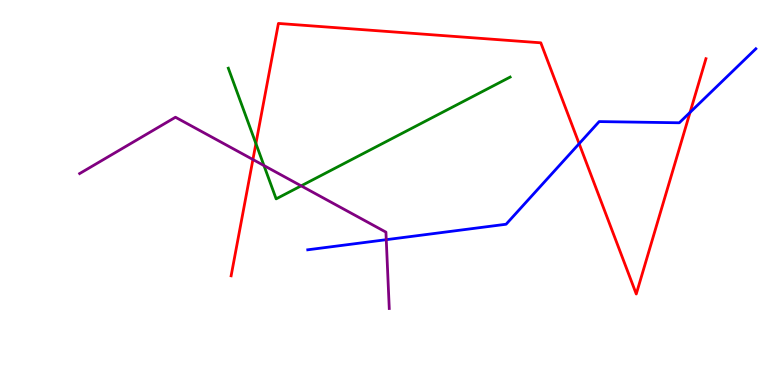[{'lines': ['blue', 'red'], 'intersections': [{'x': 7.47, 'y': 6.27}, {'x': 8.9, 'y': 7.08}]}, {'lines': ['green', 'red'], 'intersections': [{'x': 3.3, 'y': 6.27}]}, {'lines': ['purple', 'red'], 'intersections': [{'x': 3.26, 'y': 5.86}]}, {'lines': ['blue', 'green'], 'intersections': []}, {'lines': ['blue', 'purple'], 'intersections': [{'x': 4.98, 'y': 3.77}]}, {'lines': ['green', 'purple'], 'intersections': [{'x': 3.41, 'y': 5.7}, {'x': 3.89, 'y': 5.17}]}]